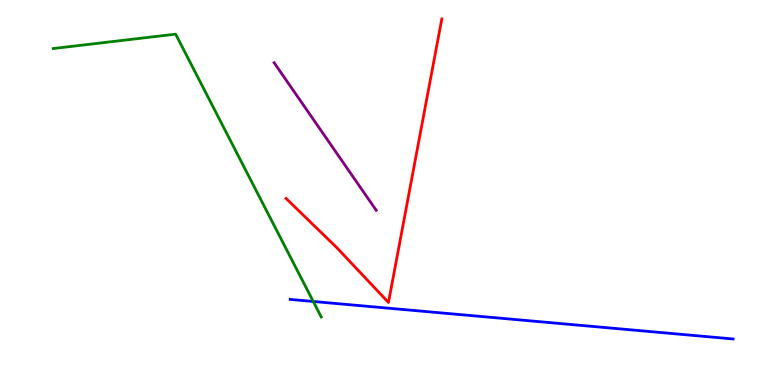[{'lines': ['blue', 'red'], 'intersections': []}, {'lines': ['green', 'red'], 'intersections': []}, {'lines': ['purple', 'red'], 'intersections': []}, {'lines': ['blue', 'green'], 'intersections': [{'x': 4.04, 'y': 2.17}]}, {'lines': ['blue', 'purple'], 'intersections': []}, {'lines': ['green', 'purple'], 'intersections': []}]